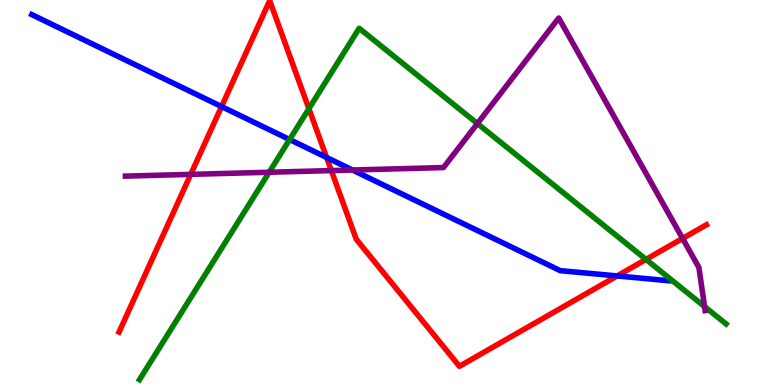[{'lines': ['blue', 'red'], 'intersections': [{'x': 2.86, 'y': 7.23}, {'x': 4.21, 'y': 5.91}, {'x': 7.96, 'y': 2.83}]}, {'lines': ['green', 'red'], 'intersections': [{'x': 3.99, 'y': 7.18}, {'x': 8.34, 'y': 3.26}]}, {'lines': ['purple', 'red'], 'intersections': [{'x': 2.46, 'y': 5.47}, {'x': 4.28, 'y': 5.57}, {'x': 8.81, 'y': 3.81}]}, {'lines': ['blue', 'green'], 'intersections': [{'x': 3.74, 'y': 6.38}]}, {'lines': ['blue', 'purple'], 'intersections': [{'x': 4.55, 'y': 5.58}]}, {'lines': ['green', 'purple'], 'intersections': [{'x': 3.47, 'y': 5.53}, {'x': 6.16, 'y': 6.79}, {'x': 9.09, 'y': 2.04}]}]